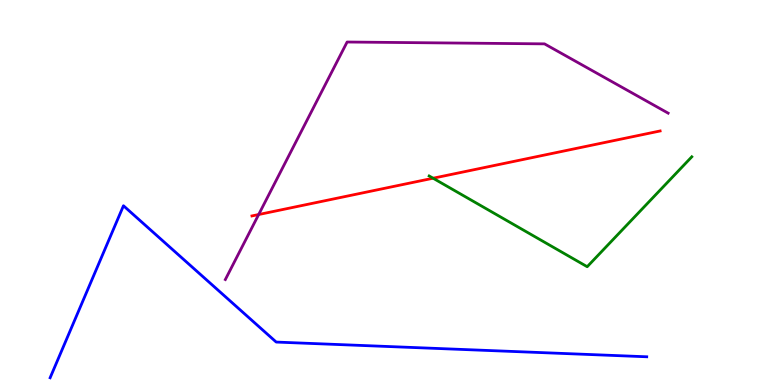[{'lines': ['blue', 'red'], 'intersections': []}, {'lines': ['green', 'red'], 'intersections': [{'x': 5.59, 'y': 5.37}]}, {'lines': ['purple', 'red'], 'intersections': [{'x': 3.34, 'y': 4.43}]}, {'lines': ['blue', 'green'], 'intersections': []}, {'lines': ['blue', 'purple'], 'intersections': []}, {'lines': ['green', 'purple'], 'intersections': []}]